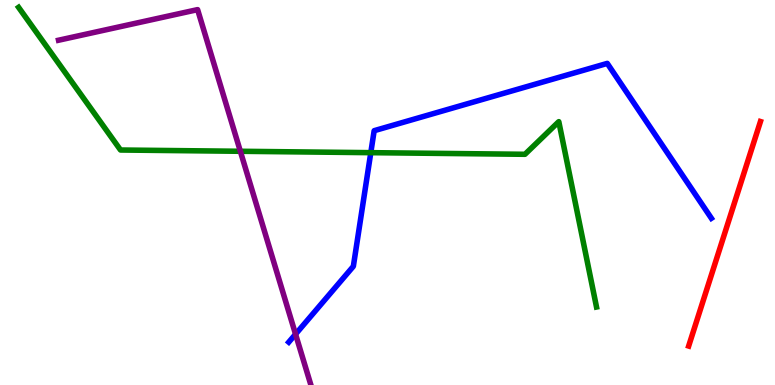[{'lines': ['blue', 'red'], 'intersections': []}, {'lines': ['green', 'red'], 'intersections': []}, {'lines': ['purple', 'red'], 'intersections': []}, {'lines': ['blue', 'green'], 'intersections': [{'x': 4.78, 'y': 6.03}]}, {'lines': ['blue', 'purple'], 'intersections': [{'x': 3.81, 'y': 1.32}]}, {'lines': ['green', 'purple'], 'intersections': [{'x': 3.1, 'y': 6.07}]}]